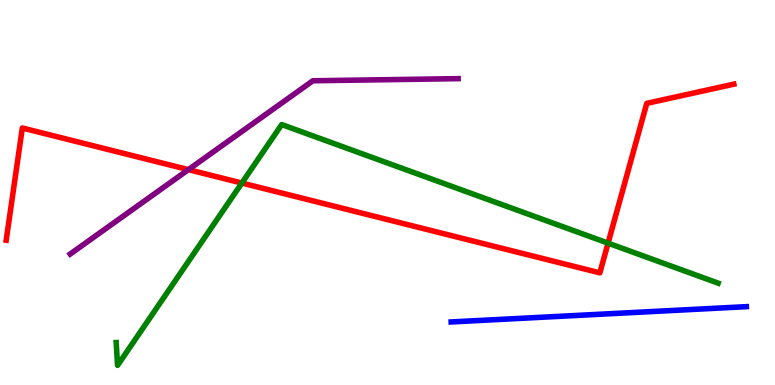[{'lines': ['blue', 'red'], 'intersections': []}, {'lines': ['green', 'red'], 'intersections': [{'x': 3.12, 'y': 5.25}, {'x': 7.85, 'y': 3.68}]}, {'lines': ['purple', 'red'], 'intersections': [{'x': 2.43, 'y': 5.59}]}, {'lines': ['blue', 'green'], 'intersections': []}, {'lines': ['blue', 'purple'], 'intersections': []}, {'lines': ['green', 'purple'], 'intersections': []}]